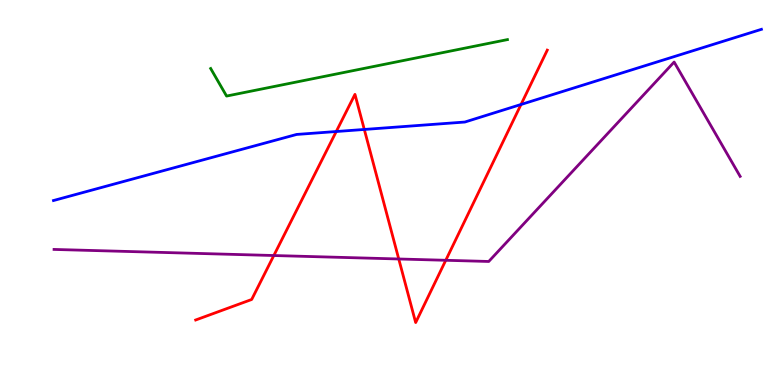[{'lines': ['blue', 'red'], 'intersections': [{'x': 4.34, 'y': 6.58}, {'x': 4.7, 'y': 6.64}, {'x': 6.72, 'y': 7.29}]}, {'lines': ['green', 'red'], 'intersections': []}, {'lines': ['purple', 'red'], 'intersections': [{'x': 3.53, 'y': 3.36}, {'x': 5.15, 'y': 3.27}, {'x': 5.75, 'y': 3.24}]}, {'lines': ['blue', 'green'], 'intersections': []}, {'lines': ['blue', 'purple'], 'intersections': []}, {'lines': ['green', 'purple'], 'intersections': []}]